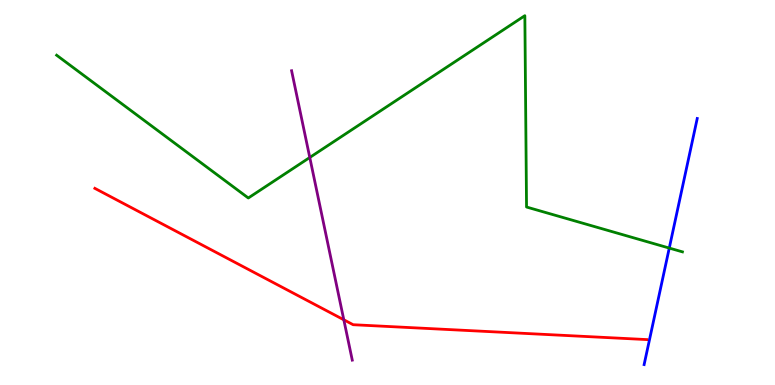[{'lines': ['blue', 'red'], 'intersections': []}, {'lines': ['green', 'red'], 'intersections': []}, {'lines': ['purple', 'red'], 'intersections': [{'x': 4.44, 'y': 1.69}]}, {'lines': ['blue', 'green'], 'intersections': [{'x': 8.64, 'y': 3.56}]}, {'lines': ['blue', 'purple'], 'intersections': []}, {'lines': ['green', 'purple'], 'intersections': [{'x': 4.0, 'y': 5.91}]}]